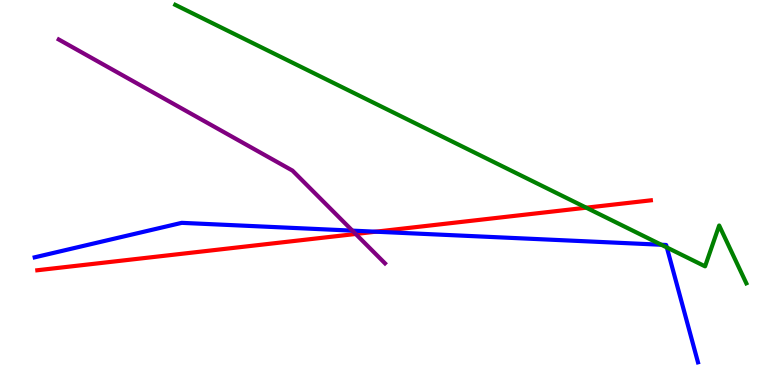[{'lines': ['blue', 'red'], 'intersections': [{'x': 4.85, 'y': 3.98}]}, {'lines': ['green', 'red'], 'intersections': [{'x': 7.56, 'y': 4.61}]}, {'lines': ['purple', 'red'], 'intersections': [{'x': 4.59, 'y': 3.92}]}, {'lines': ['blue', 'green'], 'intersections': [{'x': 8.53, 'y': 3.64}, {'x': 8.6, 'y': 3.57}]}, {'lines': ['blue', 'purple'], 'intersections': [{'x': 4.55, 'y': 4.01}]}, {'lines': ['green', 'purple'], 'intersections': []}]